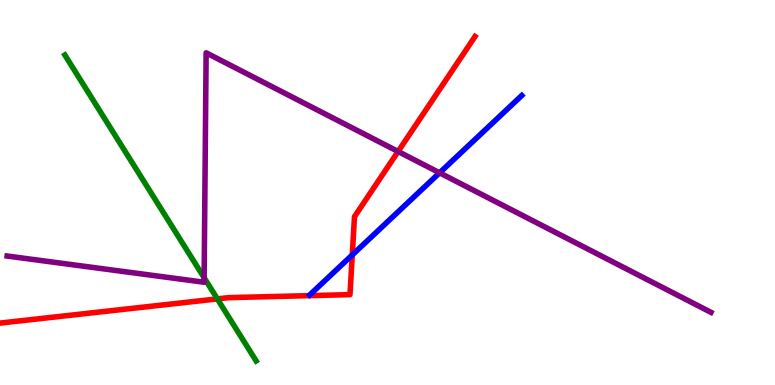[{'lines': ['blue', 'red'], 'intersections': [{'x': 4.55, 'y': 3.38}]}, {'lines': ['green', 'red'], 'intersections': [{'x': 2.8, 'y': 2.24}]}, {'lines': ['purple', 'red'], 'intersections': [{'x': 5.14, 'y': 6.07}]}, {'lines': ['blue', 'green'], 'intersections': []}, {'lines': ['blue', 'purple'], 'intersections': [{'x': 5.67, 'y': 5.51}]}, {'lines': ['green', 'purple'], 'intersections': [{'x': 2.63, 'y': 2.79}]}]